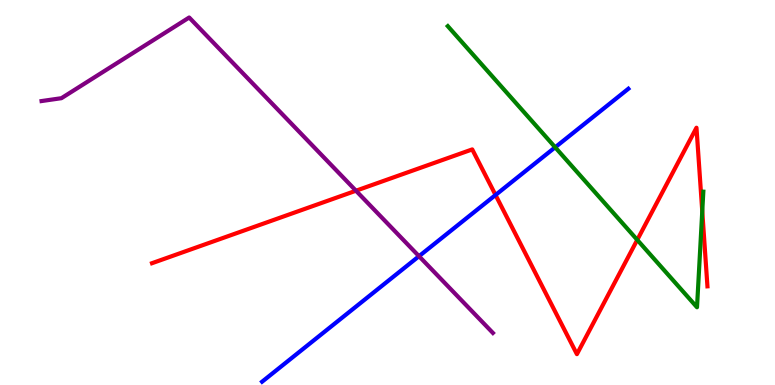[{'lines': ['blue', 'red'], 'intersections': [{'x': 6.39, 'y': 4.94}]}, {'lines': ['green', 'red'], 'intersections': [{'x': 8.22, 'y': 3.77}, {'x': 9.06, 'y': 4.51}]}, {'lines': ['purple', 'red'], 'intersections': [{'x': 4.59, 'y': 5.05}]}, {'lines': ['blue', 'green'], 'intersections': [{'x': 7.16, 'y': 6.17}]}, {'lines': ['blue', 'purple'], 'intersections': [{'x': 5.41, 'y': 3.35}]}, {'lines': ['green', 'purple'], 'intersections': []}]